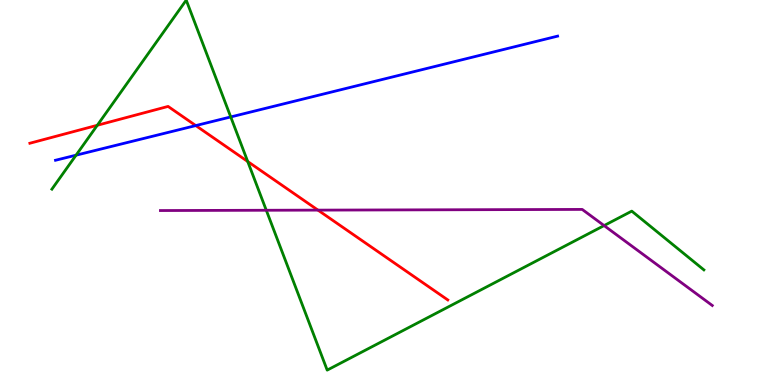[{'lines': ['blue', 'red'], 'intersections': [{'x': 2.53, 'y': 6.74}]}, {'lines': ['green', 'red'], 'intersections': [{'x': 1.26, 'y': 6.75}, {'x': 3.2, 'y': 5.8}]}, {'lines': ['purple', 'red'], 'intersections': [{'x': 4.1, 'y': 4.54}]}, {'lines': ['blue', 'green'], 'intersections': [{'x': 0.981, 'y': 5.97}, {'x': 2.98, 'y': 6.96}]}, {'lines': ['blue', 'purple'], 'intersections': []}, {'lines': ['green', 'purple'], 'intersections': [{'x': 3.44, 'y': 4.54}, {'x': 7.79, 'y': 4.14}]}]